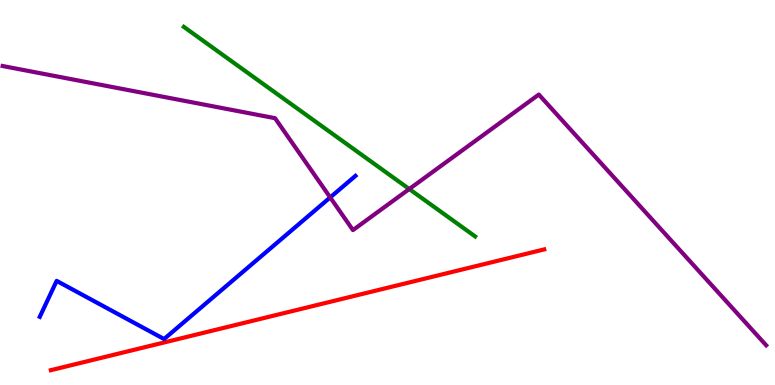[{'lines': ['blue', 'red'], 'intersections': []}, {'lines': ['green', 'red'], 'intersections': []}, {'lines': ['purple', 'red'], 'intersections': []}, {'lines': ['blue', 'green'], 'intersections': []}, {'lines': ['blue', 'purple'], 'intersections': [{'x': 4.26, 'y': 4.87}]}, {'lines': ['green', 'purple'], 'intersections': [{'x': 5.28, 'y': 5.09}]}]